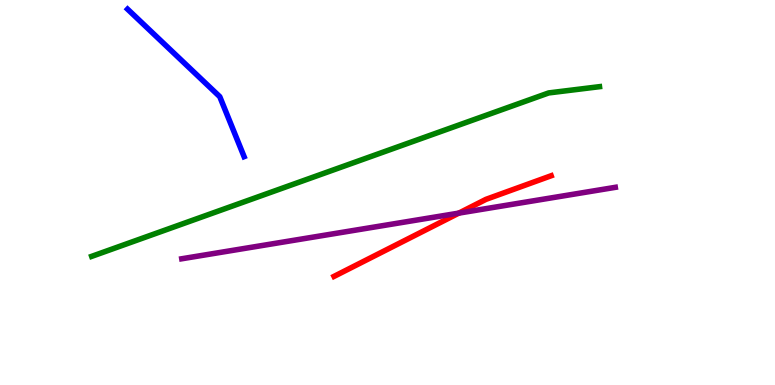[{'lines': ['blue', 'red'], 'intersections': []}, {'lines': ['green', 'red'], 'intersections': []}, {'lines': ['purple', 'red'], 'intersections': [{'x': 5.92, 'y': 4.46}]}, {'lines': ['blue', 'green'], 'intersections': []}, {'lines': ['blue', 'purple'], 'intersections': []}, {'lines': ['green', 'purple'], 'intersections': []}]